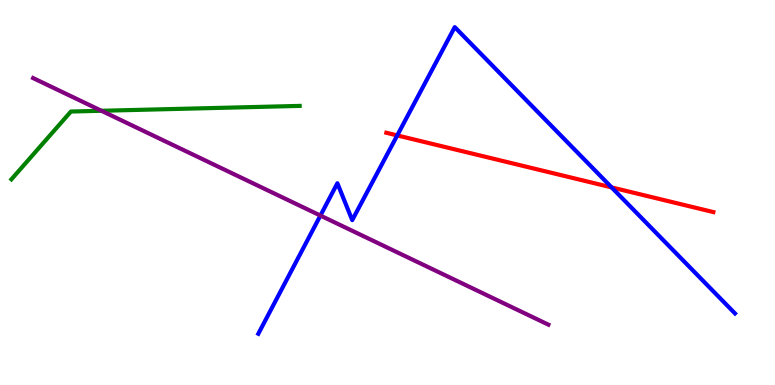[{'lines': ['blue', 'red'], 'intersections': [{'x': 5.13, 'y': 6.48}, {'x': 7.89, 'y': 5.13}]}, {'lines': ['green', 'red'], 'intersections': []}, {'lines': ['purple', 'red'], 'intersections': []}, {'lines': ['blue', 'green'], 'intersections': []}, {'lines': ['blue', 'purple'], 'intersections': [{'x': 4.13, 'y': 4.4}]}, {'lines': ['green', 'purple'], 'intersections': [{'x': 1.31, 'y': 7.12}]}]